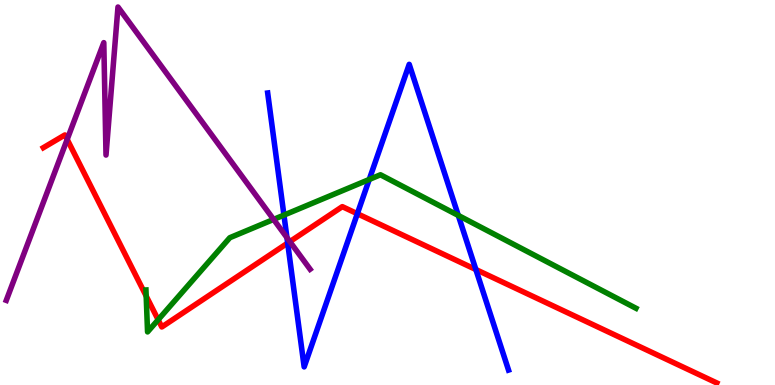[{'lines': ['blue', 'red'], 'intersections': [{'x': 3.71, 'y': 3.69}, {'x': 4.61, 'y': 4.45}, {'x': 6.14, 'y': 3.0}]}, {'lines': ['green', 'red'], 'intersections': [{'x': 1.89, 'y': 2.31}, {'x': 2.04, 'y': 1.69}]}, {'lines': ['purple', 'red'], 'intersections': [{'x': 0.867, 'y': 6.38}, {'x': 3.74, 'y': 3.72}]}, {'lines': ['blue', 'green'], 'intersections': [{'x': 3.66, 'y': 4.41}, {'x': 4.76, 'y': 5.34}, {'x': 5.91, 'y': 4.4}]}, {'lines': ['blue', 'purple'], 'intersections': [{'x': 3.7, 'y': 3.83}]}, {'lines': ['green', 'purple'], 'intersections': [{'x': 3.53, 'y': 4.3}]}]